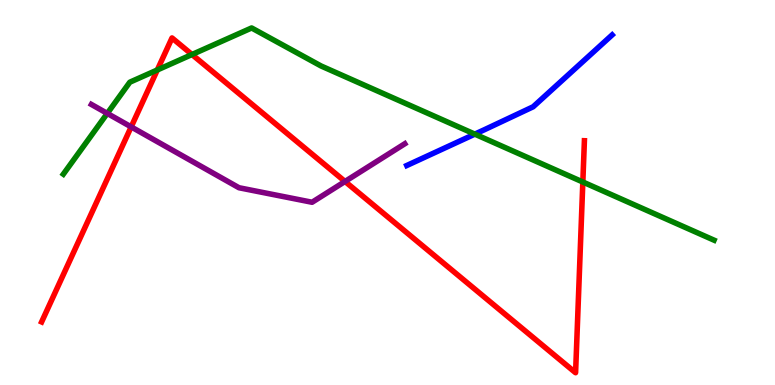[{'lines': ['blue', 'red'], 'intersections': []}, {'lines': ['green', 'red'], 'intersections': [{'x': 2.03, 'y': 8.18}, {'x': 2.48, 'y': 8.58}, {'x': 7.52, 'y': 5.27}]}, {'lines': ['purple', 'red'], 'intersections': [{'x': 1.69, 'y': 6.7}, {'x': 4.45, 'y': 5.29}]}, {'lines': ['blue', 'green'], 'intersections': [{'x': 6.13, 'y': 6.52}]}, {'lines': ['blue', 'purple'], 'intersections': []}, {'lines': ['green', 'purple'], 'intersections': [{'x': 1.38, 'y': 7.05}]}]